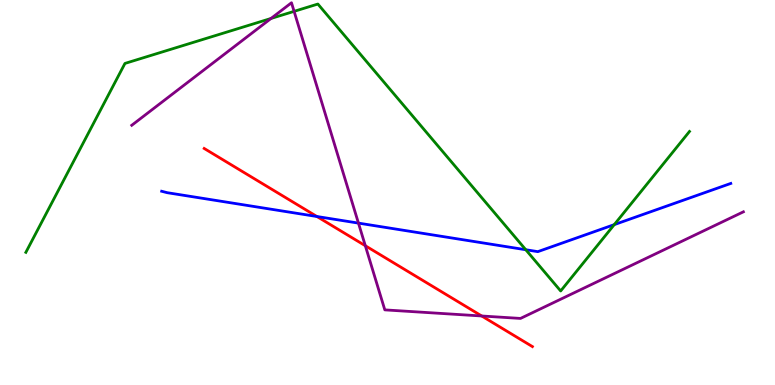[{'lines': ['blue', 'red'], 'intersections': [{'x': 4.09, 'y': 4.38}]}, {'lines': ['green', 'red'], 'intersections': []}, {'lines': ['purple', 'red'], 'intersections': [{'x': 4.71, 'y': 3.62}, {'x': 6.22, 'y': 1.79}]}, {'lines': ['blue', 'green'], 'intersections': [{'x': 6.78, 'y': 3.51}, {'x': 7.93, 'y': 4.17}]}, {'lines': ['blue', 'purple'], 'intersections': [{'x': 4.63, 'y': 4.2}]}, {'lines': ['green', 'purple'], 'intersections': [{'x': 3.5, 'y': 9.52}, {'x': 3.79, 'y': 9.71}]}]